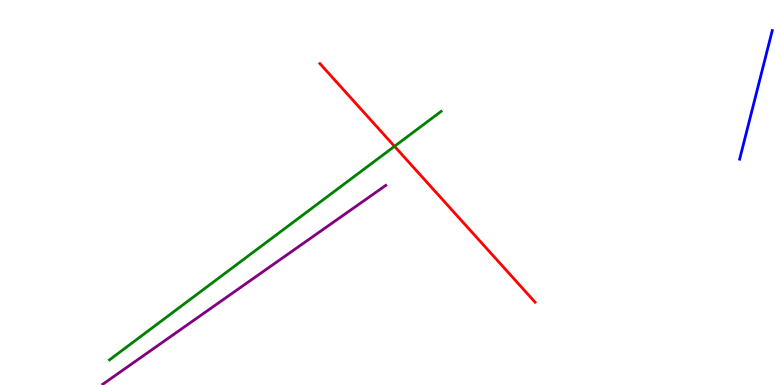[{'lines': ['blue', 'red'], 'intersections': []}, {'lines': ['green', 'red'], 'intersections': [{'x': 5.09, 'y': 6.2}]}, {'lines': ['purple', 'red'], 'intersections': []}, {'lines': ['blue', 'green'], 'intersections': []}, {'lines': ['blue', 'purple'], 'intersections': []}, {'lines': ['green', 'purple'], 'intersections': []}]